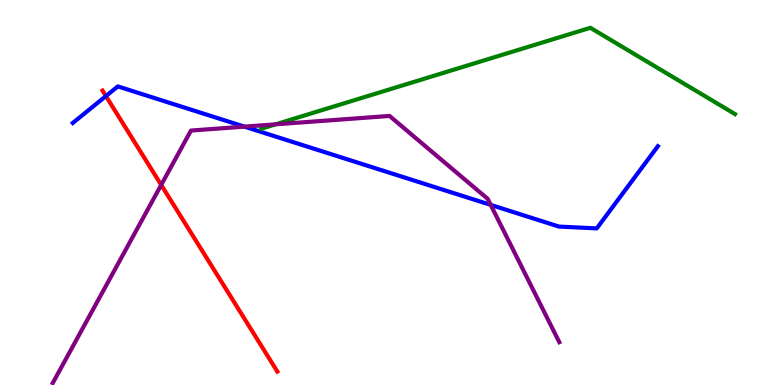[{'lines': ['blue', 'red'], 'intersections': [{'x': 1.37, 'y': 7.5}]}, {'lines': ['green', 'red'], 'intersections': []}, {'lines': ['purple', 'red'], 'intersections': [{'x': 2.08, 'y': 5.2}]}, {'lines': ['blue', 'green'], 'intersections': []}, {'lines': ['blue', 'purple'], 'intersections': [{'x': 3.15, 'y': 6.71}, {'x': 6.33, 'y': 4.68}]}, {'lines': ['green', 'purple'], 'intersections': [{'x': 3.56, 'y': 6.77}]}]